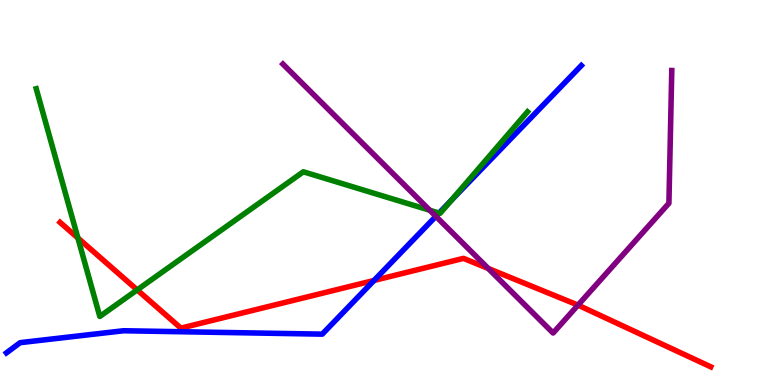[{'lines': ['blue', 'red'], 'intersections': [{'x': 4.83, 'y': 2.72}]}, {'lines': ['green', 'red'], 'intersections': [{'x': 1.01, 'y': 3.82}, {'x': 1.77, 'y': 2.47}]}, {'lines': ['purple', 'red'], 'intersections': [{'x': 6.3, 'y': 3.03}, {'x': 7.46, 'y': 2.08}]}, {'lines': ['blue', 'green'], 'intersections': [{'x': 5.66, 'y': 4.47}, {'x': 5.82, 'y': 4.79}]}, {'lines': ['blue', 'purple'], 'intersections': [{'x': 5.62, 'y': 4.38}]}, {'lines': ['green', 'purple'], 'intersections': [{'x': 5.55, 'y': 4.54}]}]